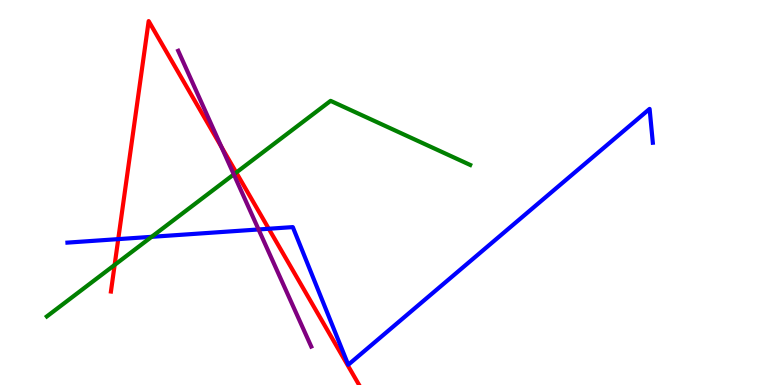[{'lines': ['blue', 'red'], 'intersections': [{'x': 1.53, 'y': 3.79}, {'x': 3.47, 'y': 4.06}]}, {'lines': ['green', 'red'], 'intersections': [{'x': 1.48, 'y': 3.12}, {'x': 3.05, 'y': 5.52}]}, {'lines': ['purple', 'red'], 'intersections': [{'x': 2.86, 'y': 6.18}]}, {'lines': ['blue', 'green'], 'intersections': [{'x': 1.96, 'y': 3.85}]}, {'lines': ['blue', 'purple'], 'intersections': [{'x': 3.34, 'y': 4.04}]}, {'lines': ['green', 'purple'], 'intersections': [{'x': 3.02, 'y': 5.47}]}]